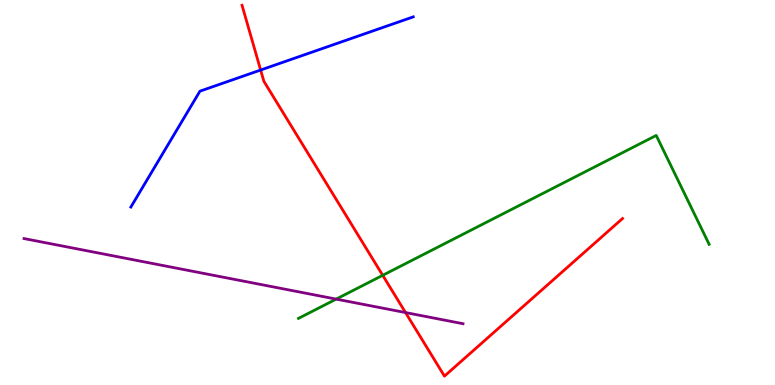[{'lines': ['blue', 'red'], 'intersections': [{'x': 3.36, 'y': 8.18}]}, {'lines': ['green', 'red'], 'intersections': [{'x': 4.94, 'y': 2.85}]}, {'lines': ['purple', 'red'], 'intersections': [{'x': 5.23, 'y': 1.88}]}, {'lines': ['blue', 'green'], 'intersections': []}, {'lines': ['blue', 'purple'], 'intersections': []}, {'lines': ['green', 'purple'], 'intersections': [{'x': 4.34, 'y': 2.23}]}]